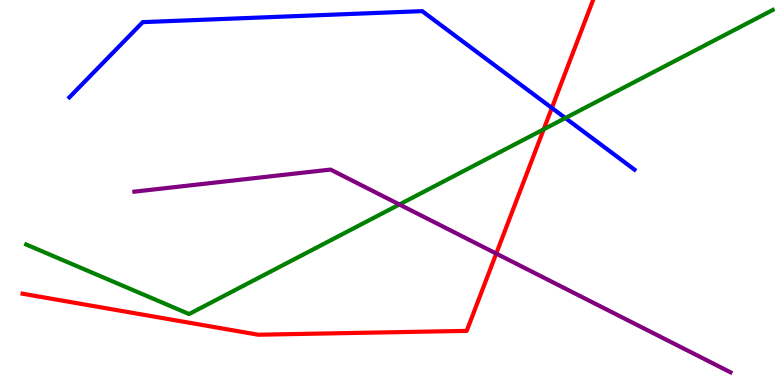[{'lines': ['blue', 'red'], 'intersections': [{'x': 7.12, 'y': 7.2}]}, {'lines': ['green', 'red'], 'intersections': [{'x': 7.02, 'y': 6.64}]}, {'lines': ['purple', 'red'], 'intersections': [{'x': 6.4, 'y': 3.41}]}, {'lines': ['blue', 'green'], 'intersections': [{'x': 7.29, 'y': 6.93}]}, {'lines': ['blue', 'purple'], 'intersections': []}, {'lines': ['green', 'purple'], 'intersections': [{'x': 5.15, 'y': 4.69}]}]